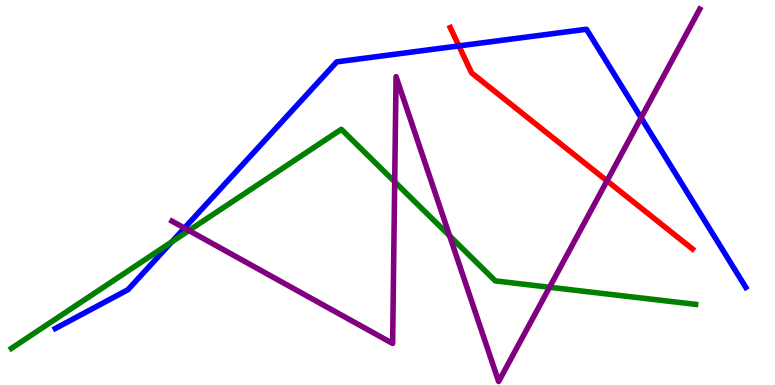[{'lines': ['blue', 'red'], 'intersections': [{'x': 5.92, 'y': 8.81}]}, {'lines': ['green', 'red'], 'intersections': []}, {'lines': ['purple', 'red'], 'intersections': [{'x': 7.83, 'y': 5.3}]}, {'lines': ['blue', 'green'], 'intersections': [{'x': 2.22, 'y': 3.72}]}, {'lines': ['blue', 'purple'], 'intersections': [{'x': 2.38, 'y': 4.08}, {'x': 8.27, 'y': 6.94}]}, {'lines': ['green', 'purple'], 'intersections': [{'x': 2.44, 'y': 4.01}, {'x': 5.09, 'y': 5.28}, {'x': 5.8, 'y': 3.87}, {'x': 7.09, 'y': 2.54}]}]